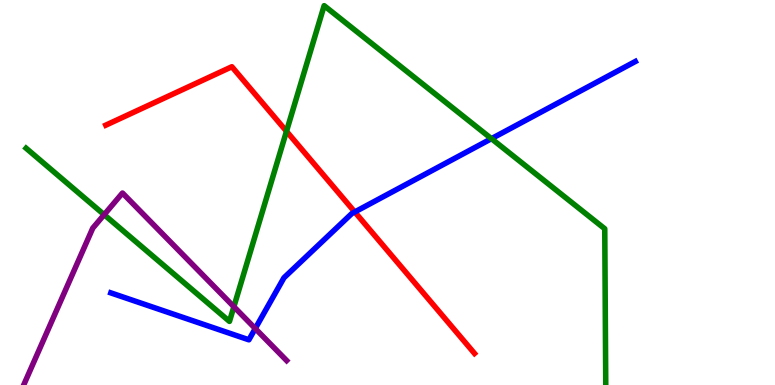[{'lines': ['blue', 'red'], 'intersections': [{'x': 4.58, 'y': 4.49}]}, {'lines': ['green', 'red'], 'intersections': [{'x': 3.7, 'y': 6.59}]}, {'lines': ['purple', 'red'], 'intersections': []}, {'lines': ['blue', 'green'], 'intersections': [{'x': 6.34, 'y': 6.4}]}, {'lines': ['blue', 'purple'], 'intersections': [{'x': 3.29, 'y': 1.47}]}, {'lines': ['green', 'purple'], 'intersections': [{'x': 1.34, 'y': 4.42}, {'x': 3.02, 'y': 2.03}]}]